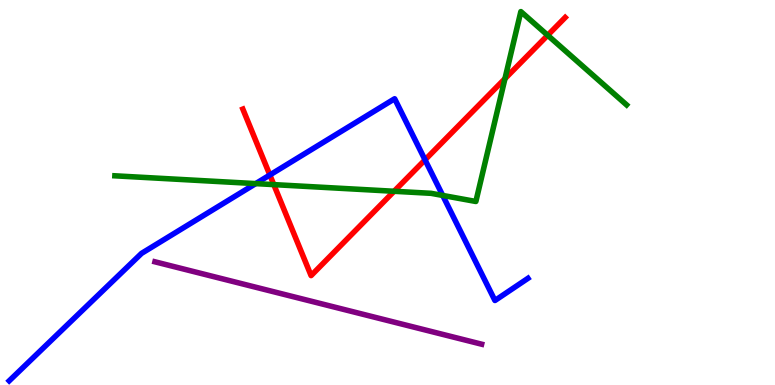[{'lines': ['blue', 'red'], 'intersections': [{'x': 3.48, 'y': 5.45}, {'x': 5.48, 'y': 5.85}]}, {'lines': ['green', 'red'], 'intersections': [{'x': 3.53, 'y': 5.2}, {'x': 5.09, 'y': 5.03}, {'x': 6.52, 'y': 7.96}, {'x': 7.07, 'y': 9.08}]}, {'lines': ['purple', 'red'], 'intersections': []}, {'lines': ['blue', 'green'], 'intersections': [{'x': 3.3, 'y': 5.23}, {'x': 5.71, 'y': 4.92}]}, {'lines': ['blue', 'purple'], 'intersections': []}, {'lines': ['green', 'purple'], 'intersections': []}]